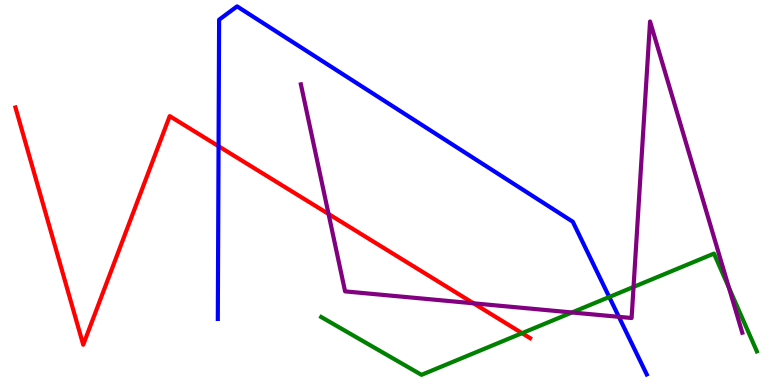[{'lines': ['blue', 'red'], 'intersections': [{'x': 2.82, 'y': 6.2}]}, {'lines': ['green', 'red'], 'intersections': [{'x': 6.74, 'y': 1.35}]}, {'lines': ['purple', 'red'], 'intersections': [{'x': 4.24, 'y': 4.44}, {'x': 6.11, 'y': 2.12}]}, {'lines': ['blue', 'green'], 'intersections': [{'x': 7.86, 'y': 2.29}]}, {'lines': ['blue', 'purple'], 'intersections': [{'x': 7.99, 'y': 1.77}]}, {'lines': ['green', 'purple'], 'intersections': [{'x': 7.38, 'y': 1.88}, {'x': 8.17, 'y': 2.55}, {'x': 9.41, 'y': 2.53}]}]